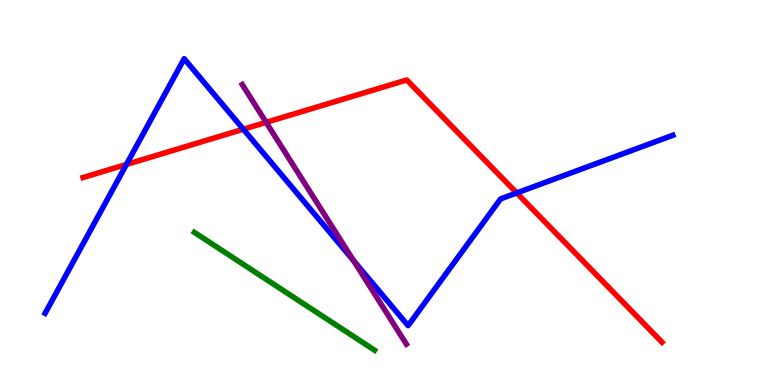[{'lines': ['blue', 'red'], 'intersections': [{'x': 1.63, 'y': 5.73}, {'x': 3.14, 'y': 6.64}, {'x': 6.67, 'y': 4.99}]}, {'lines': ['green', 'red'], 'intersections': []}, {'lines': ['purple', 'red'], 'intersections': [{'x': 3.43, 'y': 6.82}]}, {'lines': ['blue', 'green'], 'intersections': []}, {'lines': ['blue', 'purple'], 'intersections': [{'x': 4.56, 'y': 3.23}]}, {'lines': ['green', 'purple'], 'intersections': []}]